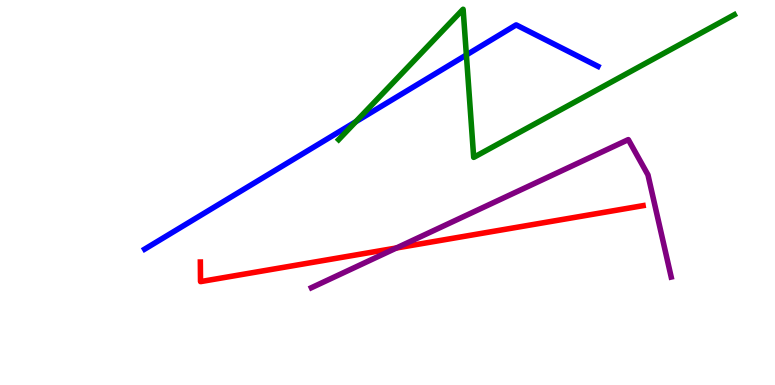[{'lines': ['blue', 'red'], 'intersections': []}, {'lines': ['green', 'red'], 'intersections': []}, {'lines': ['purple', 'red'], 'intersections': [{'x': 5.11, 'y': 3.56}]}, {'lines': ['blue', 'green'], 'intersections': [{'x': 4.59, 'y': 6.84}, {'x': 6.02, 'y': 8.57}]}, {'lines': ['blue', 'purple'], 'intersections': []}, {'lines': ['green', 'purple'], 'intersections': []}]